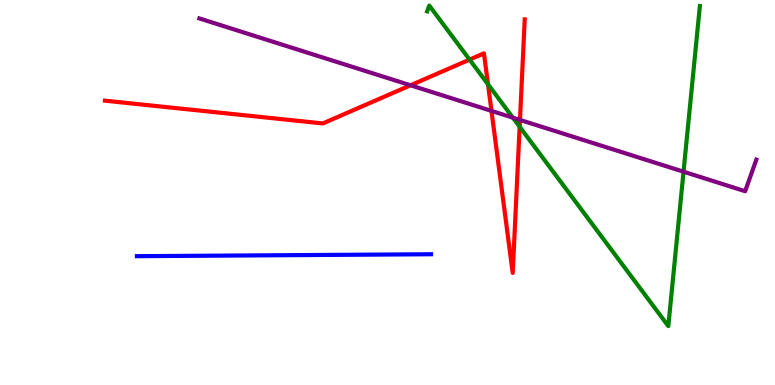[{'lines': ['blue', 'red'], 'intersections': []}, {'lines': ['green', 'red'], 'intersections': [{'x': 6.06, 'y': 8.45}, {'x': 6.3, 'y': 7.81}, {'x': 6.71, 'y': 6.71}]}, {'lines': ['purple', 'red'], 'intersections': [{'x': 5.3, 'y': 7.78}, {'x': 6.34, 'y': 7.12}, {'x': 6.71, 'y': 6.89}]}, {'lines': ['blue', 'green'], 'intersections': []}, {'lines': ['blue', 'purple'], 'intersections': []}, {'lines': ['green', 'purple'], 'intersections': [{'x': 6.62, 'y': 6.94}, {'x': 8.82, 'y': 5.54}]}]